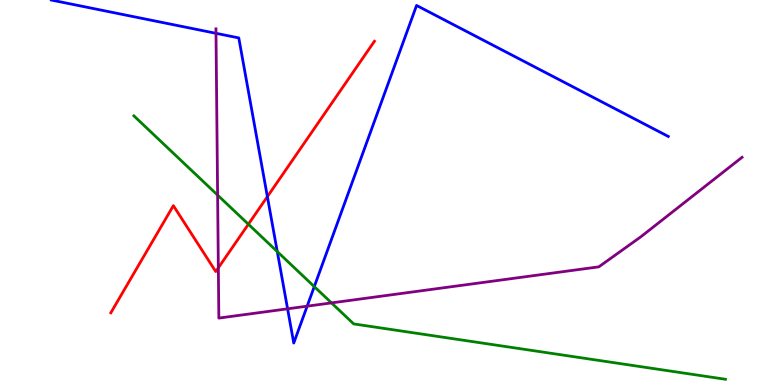[{'lines': ['blue', 'red'], 'intersections': [{'x': 3.45, 'y': 4.89}]}, {'lines': ['green', 'red'], 'intersections': [{'x': 3.2, 'y': 4.18}]}, {'lines': ['purple', 'red'], 'intersections': [{'x': 2.82, 'y': 3.04}]}, {'lines': ['blue', 'green'], 'intersections': [{'x': 3.58, 'y': 3.47}, {'x': 4.06, 'y': 2.56}]}, {'lines': ['blue', 'purple'], 'intersections': [{'x': 2.79, 'y': 9.13}, {'x': 3.71, 'y': 1.98}, {'x': 3.96, 'y': 2.05}]}, {'lines': ['green', 'purple'], 'intersections': [{'x': 2.81, 'y': 4.93}, {'x': 4.28, 'y': 2.13}]}]